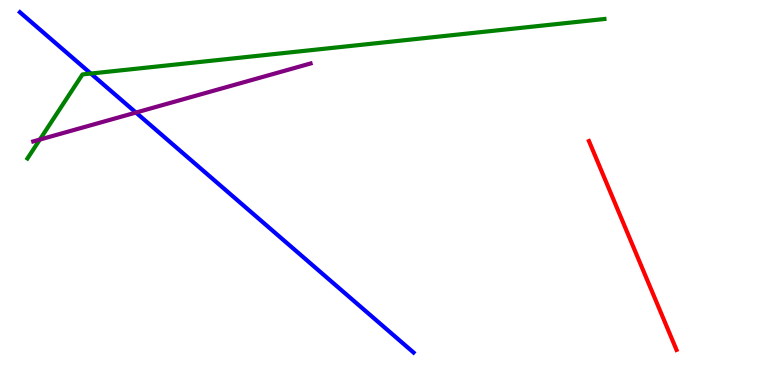[{'lines': ['blue', 'red'], 'intersections': []}, {'lines': ['green', 'red'], 'intersections': []}, {'lines': ['purple', 'red'], 'intersections': []}, {'lines': ['blue', 'green'], 'intersections': [{'x': 1.17, 'y': 8.09}]}, {'lines': ['blue', 'purple'], 'intersections': [{'x': 1.75, 'y': 7.08}]}, {'lines': ['green', 'purple'], 'intersections': [{'x': 0.514, 'y': 6.37}]}]